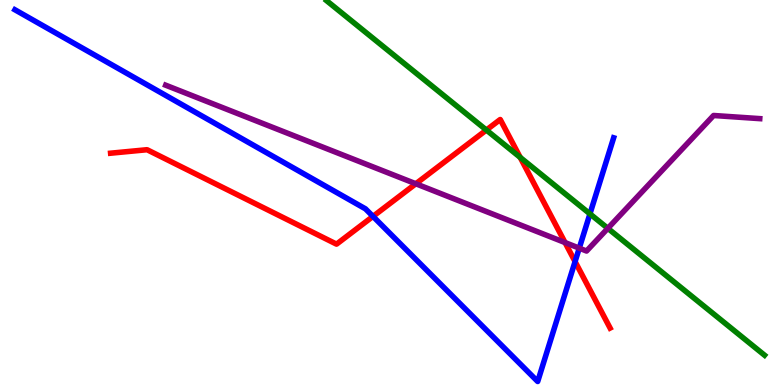[{'lines': ['blue', 'red'], 'intersections': [{'x': 4.81, 'y': 4.38}, {'x': 7.42, 'y': 3.21}]}, {'lines': ['green', 'red'], 'intersections': [{'x': 6.28, 'y': 6.62}, {'x': 6.71, 'y': 5.91}]}, {'lines': ['purple', 'red'], 'intersections': [{'x': 5.37, 'y': 5.23}, {'x': 7.29, 'y': 3.7}]}, {'lines': ['blue', 'green'], 'intersections': [{'x': 7.61, 'y': 4.45}]}, {'lines': ['blue', 'purple'], 'intersections': [{'x': 7.47, 'y': 3.55}]}, {'lines': ['green', 'purple'], 'intersections': [{'x': 7.84, 'y': 4.07}]}]